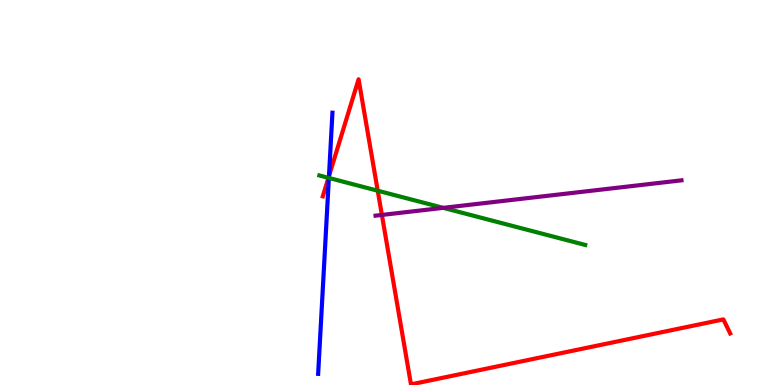[{'lines': ['blue', 'red'], 'intersections': [{'x': 4.24, 'y': 5.43}]}, {'lines': ['green', 'red'], 'intersections': [{'x': 4.24, 'y': 5.38}, {'x': 4.87, 'y': 5.05}]}, {'lines': ['purple', 'red'], 'intersections': [{'x': 4.93, 'y': 4.42}]}, {'lines': ['blue', 'green'], 'intersections': [{'x': 4.24, 'y': 5.38}]}, {'lines': ['blue', 'purple'], 'intersections': []}, {'lines': ['green', 'purple'], 'intersections': [{'x': 5.72, 'y': 4.6}]}]